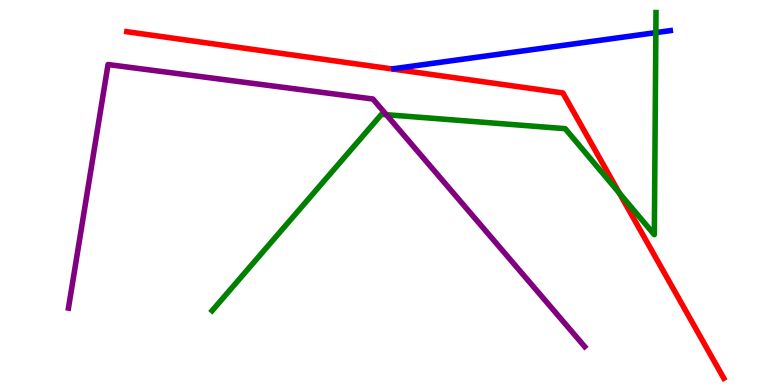[{'lines': ['blue', 'red'], 'intersections': []}, {'lines': ['green', 'red'], 'intersections': [{'x': 7.99, 'y': 4.99}]}, {'lines': ['purple', 'red'], 'intersections': []}, {'lines': ['blue', 'green'], 'intersections': [{'x': 8.46, 'y': 9.15}]}, {'lines': ['blue', 'purple'], 'intersections': []}, {'lines': ['green', 'purple'], 'intersections': [{'x': 4.98, 'y': 7.02}]}]